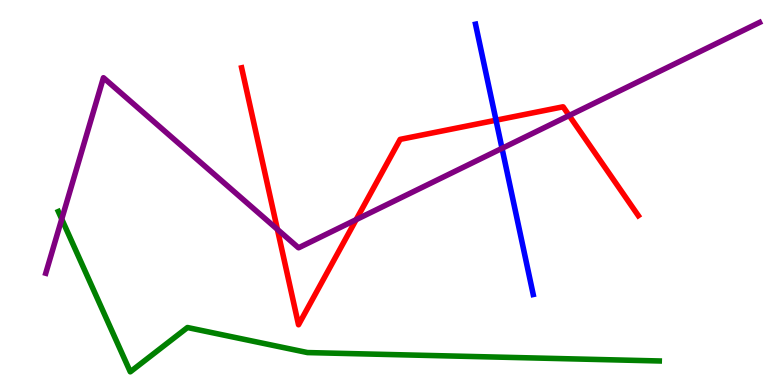[{'lines': ['blue', 'red'], 'intersections': [{'x': 6.4, 'y': 6.88}]}, {'lines': ['green', 'red'], 'intersections': []}, {'lines': ['purple', 'red'], 'intersections': [{'x': 3.58, 'y': 4.04}, {'x': 4.6, 'y': 4.29}, {'x': 7.34, 'y': 7.0}]}, {'lines': ['blue', 'green'], 'intersections': []}, {'lines': ['blue', 'purple'], 'intersections': [{'x': 6.48, 'y': 6.15}]}, {'lines': ['green', 'purple'], 'intersections': [{'x': 0.797, 'y': 4.31}]}]